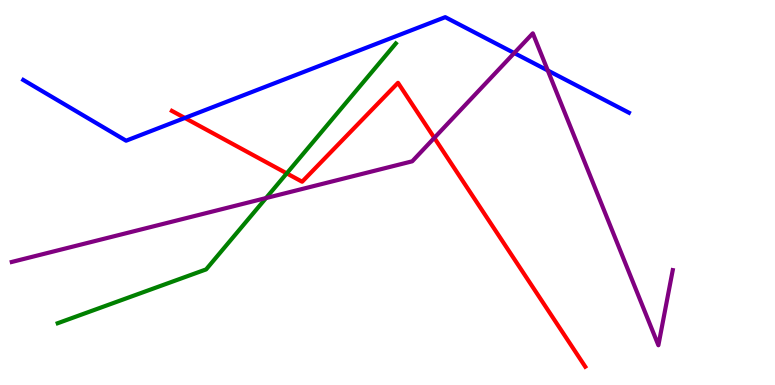[{'lines': ['blue', 'red'], 'intersections': [{'x': 2.39, 'y': 6.94}]}, {'lines': ['green', 'red'], 'intersections': [{'x': 3.7, 'y': 5.5}]}, {'lines': ['purple', 'red'], 'intersections': [{'x': 5.6, 'y': 6.42}]}, {'lines': ['blue', 'green'], 'intersections': []}, {'lines': ['blue', 'purple'], 'intersections': [{'x': 6.64, 'y': 8.62}, {'x': 7.07, 'y': 8.17}]}, {'lines': ['green', 'purple'], 'intersections': [{'x': 3.43, 'y': 4.86}]}]